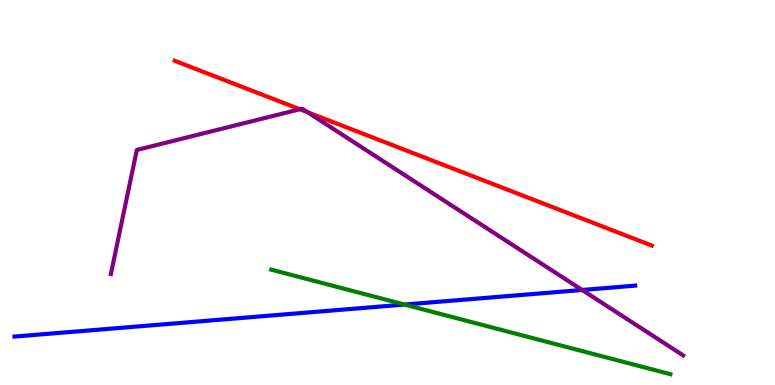[{'lines': ['blue', 'red'], 'intersections': []}, {'lines': ['green', 'red'], 'intersections': []}, {'lines': ['purple', 'red'], 'intersections': [{'x': 3.87, 'y': 7.16}, {'x': 3.97, 'y': 7.08}]}, {'lines': ['blue', 'green'], 'intersections': [{'x': 5.22, 'y': 2.09}]}, {'lines': ['blue', 'purple'], 'intersections': [{'x': 7.51, 'y': 2.47}]}, {'lines': ['green', 'purple'], 'intersections': []}]